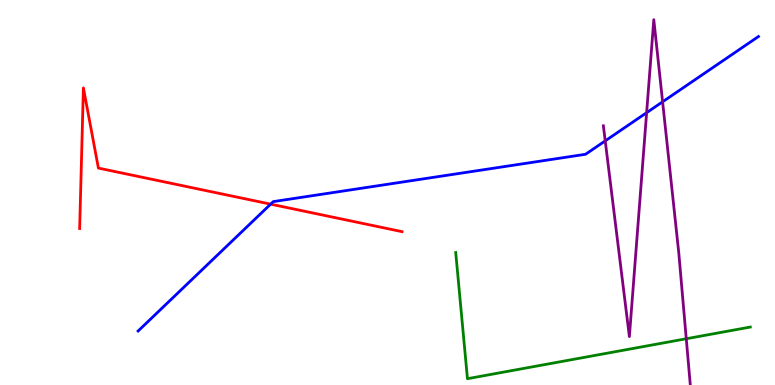[{'lines': ['blue', 'red'], 'intersections': [{'x': 3.49, 'y': 4.7}]}, {'lines': ['green', 'red'], 'intersections': []}, {'lines': ['purple', 'red'], 'intersections': []}, {'lines': ['blue', 'green'], 'intersections': []}, {'lines': ['blue', 'purple'], 'intersections': [{'x': 7.81, 'y': 6.34}, {'x': 8.34, 'y': 7.07}, {'x': 8.55, 'y': 7.36}]}, {'lines': ['green', 'purple'], 'intersections': [{'x': 8.86, 'y': 1.2}]}]